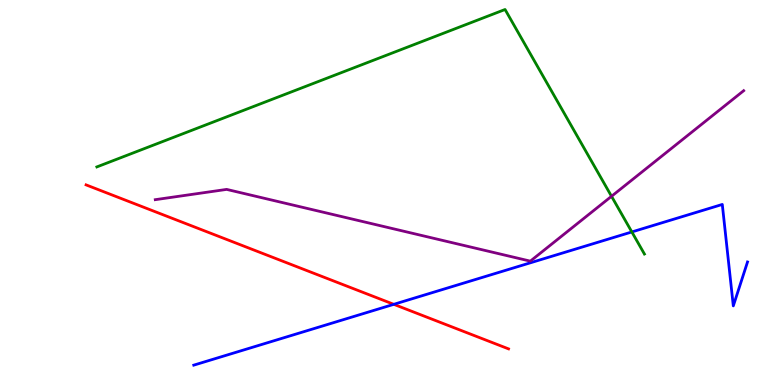[{'lines': ['blue', 'red'], 'intersections': [{'x': 5.08, 'y': 2.1}]}, {'lines': ['green', 'red'], 'intersections': []}, {'lines': ['purple', 'red'], 'intersections': []}, {'lines': ['blue', 'green'], 'intersections': [{'x': 8.15, 'y': 3.98}]}, {'lines': ['blue', 'purple'], 'intersections': []}, {'lines': ['green', 'purple'], 'intersections': [{'x': 7.89, 'y': 4.9}]}]